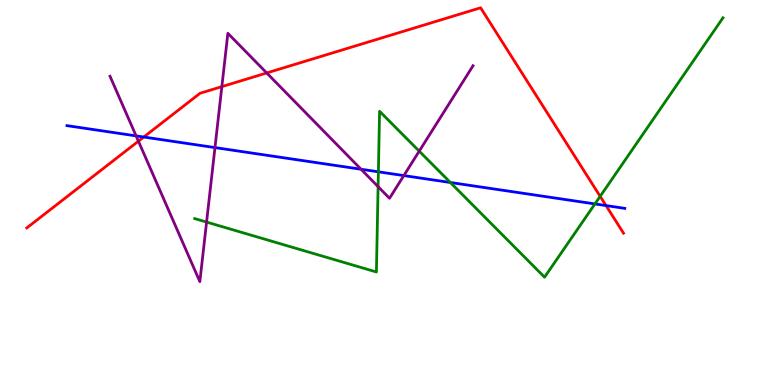[{'lines': ['blue', 'red'], 'intersections': [{'x': 1.85, 'y': 6.44}, {'x': 7.82, 'y': 4.66}]}, {'lines': ['green', 'red'], 'intersections': [{'x': 7.74, 'y': 4.9}]}, {'lines': ['purple', 'red'], 'intersections': [{'x': 1.79, 'y': 6.33}, {'x': 2.86, 'y': 7.75}, {'x': 3.44, 'y': 8.1}]}, {'lines': ['blue', 'green'], 'intersections': [{'x': 4.88, 'y': 5.54}, {'x': 5.81, 'y': 5.26}, {'x': 7.68, 'y': 4.7}]}, {'lines': ['blue', 'purple'], 'intersections': [{'x': 1.76, 'y': 6.47}, {'x': 2.77, 'y': 6.17}, {'x': 4.66, 'y': 5.6}, {'x': 5.21, 'y': 5.44}]}, {'lines': ['green', 'purple'], 'intersections': [{'x': 2.67, 'y': 4.23}, {'x': 4.88, 'y': 5.15}, {'x': 5.41, 'y': 6.07}]}]